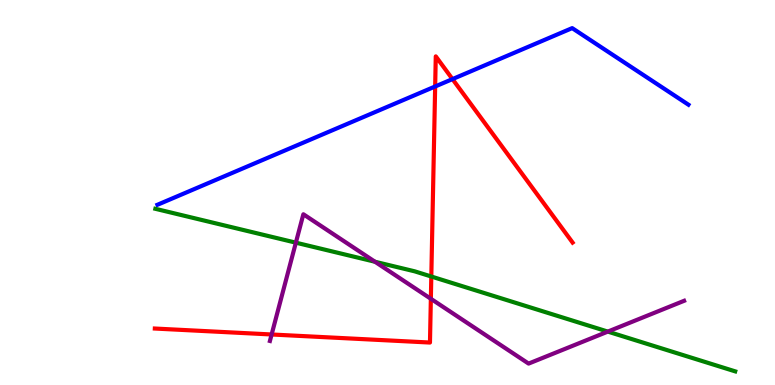[{'lines': ['blue', 'red'], 'intersections': [{'x': 5.61, 'y': 7.75}, {'x': 5.84, 'y': 7.95}]}, {'lines': ['green', 'red'], 'intersections': [{'x': 5.57, 'y': 2.82}]}, {'lines': ['purple', 'red'], 'intersections': [{'x': 3.5, 'y': 1.31}, {'x': 5.56, 'y': 2.24}]}, {'lines': ['blue', 'green'], 'intersections': []}, {'lines': ['blue', 'purple'], 'intersections': []}, {'lines': ['green', 'purple'], 'intersections': [{'x': 3.82, 'y': 3.7}, {'x': 4.84, 'y': 3.2}, {'x': 7.84, 'y': 1.39}]}]